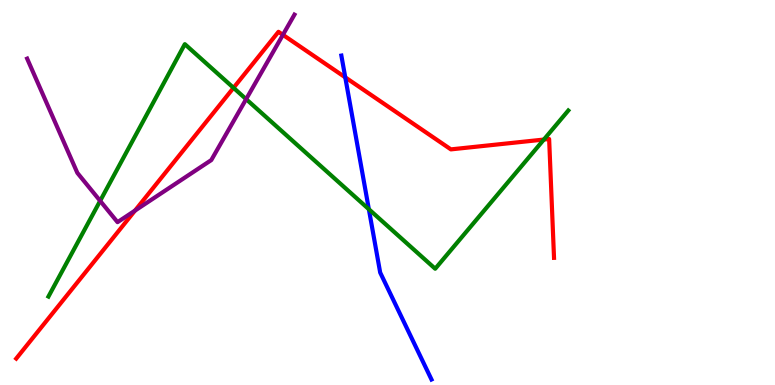[{'lines': ['blue', 'red'], 'intersections': [{'x': 4.46, 'y': 7.99}]}, {'lines': ['green', 'red'], 'intersections': [{'x': 3.01, 'y': 7.72}, {'x': 7.02, 'y': 6.38}]}, {'lines': ['purple', 'red'], 'intersections': [{'x': 1.74, 'y': 4.53}, {'x': 3.65, 'y': 9.1}]}, {'lines': ['blue', 'green'], 'intersections': [{'x': 4.76, 'y': 4.57}]}, {'lines': ['blue', 'purple'], 'intersections': []}, {'lines': ['green', 'purple'], 'intersections': [{'x': 1.29, 'y': 4.78}, {'x': 3.18, 'y': 7.42}]}]